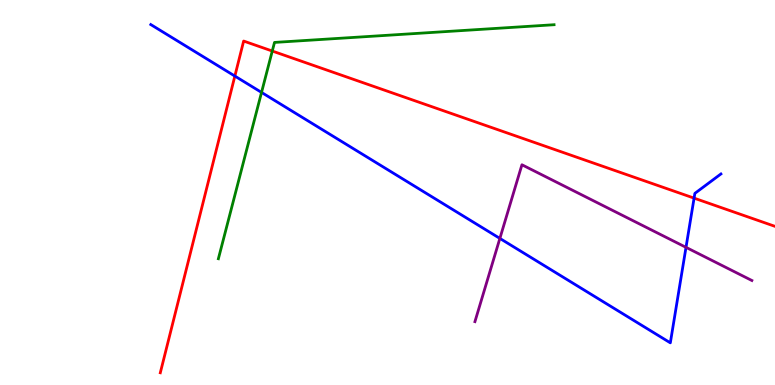[{'lines': ['blue', 'red'], 'intersections': [{'x': 3.03, 'y': 8.02}, {'x': 8.96, 'y': 4.85}]}, {'lines': ['green', 'red'], 'intersections': [{'x': 3.51, 'y': 8.67}]}, {'lines': ['purple', 'red'], 'intersections': []}, {'lines': ['blue', 'green'], 'intersections': [{'x': 3.37, 'y': 7.6}]}, {'lines': ['blue', 'purple'], 'intersections': [{'x': 6.45, 'y': 3.81}, {'x': 8.85, 'y': 3.58}]}, {'lines': ['green', 'purple'], 'intersections': []}]